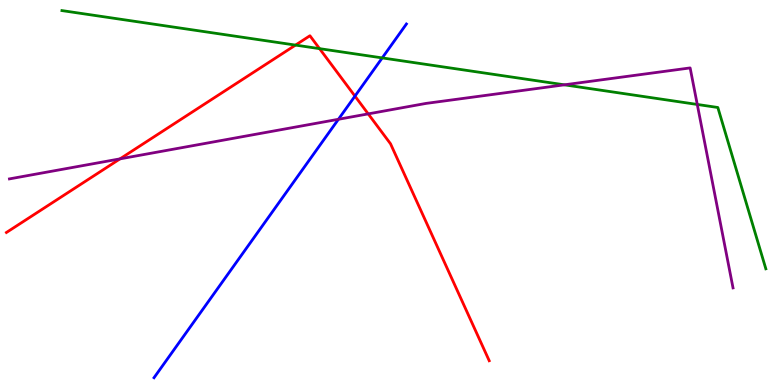[{'lines': ['blue', 'red'], 'intersections': [{'x': 4.58, 'y': 7.5}]}, {'lines': ['green', 'red'], 'intersections': [{'x': 3.81, 'y': 8.83}, {'x': 4.12, 'y': 8.74}]}, {'lines': ['purple', 'red'], 'intersections': [{'x': 1.55, 'y': 5.87}, {'x': 4.75, 'y': 7.04}]}, {'lines': ['blue', 'green'], 'intersections': [{'x': 4.93, 'y': 8.5}]}, {'lines': ['blue', 'purple'], 'intersections': [{'x': 4.37, 'y': 6.9}]}, {'lines': ['green', 'purple'], 'intersections': [{'x': 7.28, 'y': 7.8}, {'x': 9.0, 'y': 7.29}]}]